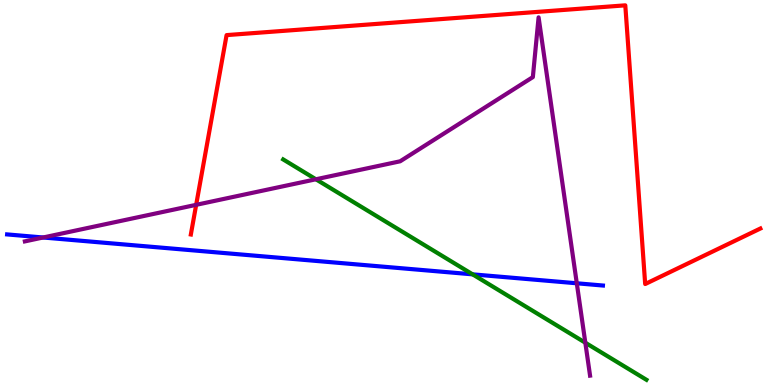[{'lines': ['blue', 'red'], 'intersections': []}, {'lines': ['green', 'red'], 'intersections': []}, {'lines': ['purple', 'red'], 'intersections': [{'x': 2.53, 'y': 4.68}]}, {'lines': ['blue', 'green'], 'intersections': [{'x': 6.1, 'y': 2.87}]}, {'lines': ['blue', 'purple'], 'intersections': [{'x': 0.556, 'y': 3.83}, {'x': 7.44, 'y': 2.64}]}, {'lines': ['green', 'purple'], 'intersections': [{'x': 4.08, 'y': 5.34}, {'x': 7.55, 'y': 1.1}]}]